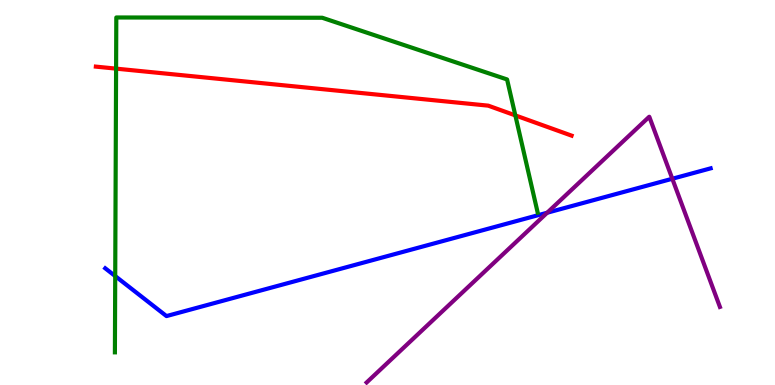[{'lines': ['blue', 'red'], 'intersections': []}, {'lines': ['green', 'red'], 'intersections': [{'x': 1.5, 'y': 8.22}, {'x': 6.65, 'y': 7.0}]}, {'lines': ['purple', 'red'], 'intersections': []}, {'lines': ['blue', 'green'], 'intersections': [{'x': 1.49, 'y': 2.83}]}, {'lines': ['blue', 'purple'], 'intersections': [{'x': 7.06, 'y': 4.47}, {'x': 8.68, 'y': 5.36}]}, {'lines': ['green', 'purple'], 'intersections': []}]